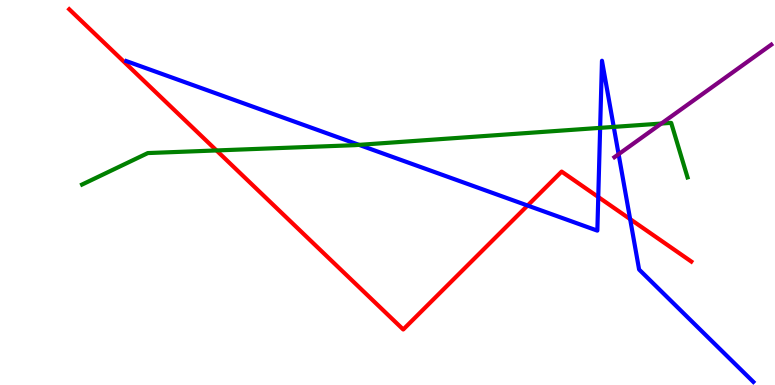[{'lines': ['blue', 'red'], 'intersections': [{'x': 6.81, 'y': 4.66}, {'x': 7.72, 'y': 4.88}, {'x': 8.13, 'y': 4.31}]}, {'lines': ['green', 'red'], 'intersections': [{'x': 2.79, 'y': 6.09}]}, {'lines': ['purple', 'red'], 'intersections': []}, {'lines': ['blue', 'green'], 'intersections': [{'x': 4.63, 'y': 6.24}, {'x': 7.74, 'y': 6.68}, {'x': 7.92, 'y': 6.7}]}, {'lines': ['blue', 'purple'], 'intersections': [{'x': 7.98, 'y': 5.99}]}, {'lines': ['green', 'purple'], 'intersections': [{'x': 8.53, 'y': 6.79}]}]